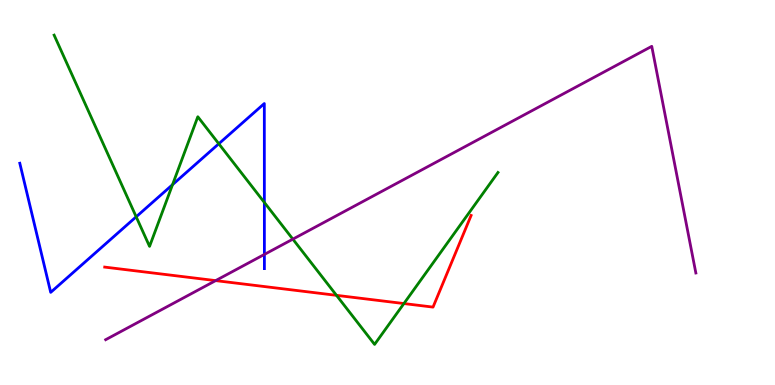[{'lines': ['blue', 'red'], 'intersections': []}, {'lines': ['green', 'red'], 'intersections': [{'x': 4.34, 'y': 2.33}, {'x': 5.21, 'y': 2.12}]}, {'lines': ['purple', 'red'], 'intersections': [{'x': 2.78, 'y': 2.71}]}, {'lines': ['blue', 'green'], 'intersections': [{'x': 1.76, 'y': 4.37}, {'x': 2.23, 'y': 5.2}, {'x': 2.82, 'y': 6.27}, {'x': 3.41, 'y': 4.74}]}, {'lines': ['blue', 'purple'], 'intersections': [{'x': 3.41, 'y': 3.39}]}, {'lines': ['green', 'purple'], 'intersections': [{'x': 3.78, 'y': 3.79}]}]